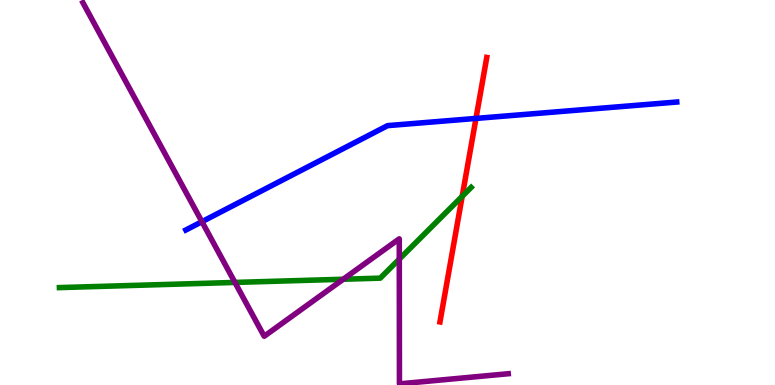[{'lines': ['blue', 'red'], 'intersections': [{'x': 6.14, 'y': 6.92}]}, {'lines': ['green', 'red'], 'intersections': [{'x': 5.96, 'y': 4.9}]}, {'lines': ['purple', 'red'], 'intersections': []}, {'lines': ['blue', 'green'], 'intersections': []}, {'lines': ['blue', 'purple'], 'intersections': [{'x': 2.61, 'y': 4.24}]}, {'lines': ['green', 'purple'], 'intersections': [{'x': 3.03, 'y': 2.66}, {'x': 4.43, 'y': 2.75}, {'x': 5.15, 'y': 3.27}]}]